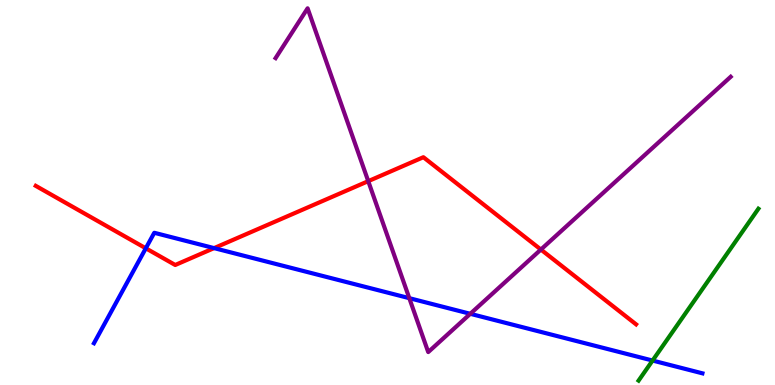[{'lines': ['blue', 'red'], 'intersections': [{'x': 1.88, 'y': 3.55}, {'x': 2.76, 'y': 3.56}]}, {'lines': ['green', 'red'], 'intersections': []}, {'lines': ['purple', 'red'], 'intersections': [{'x': 4.75, 'y': 5.29}, {'x': 6.98, 'y': 3.52}]}, {'lines': ['blue', 'green'], 'intersections': [{'x': 8.42, 'y': 0.635}]}, {'lines': ['blue', 'purple'], 'intersections': [{'x': 5.28, 'y': 2.26}, {'x': 6.07, 'y': 1.85}]}, {'lines': ['green', 'purple'], 'intersections': []}]